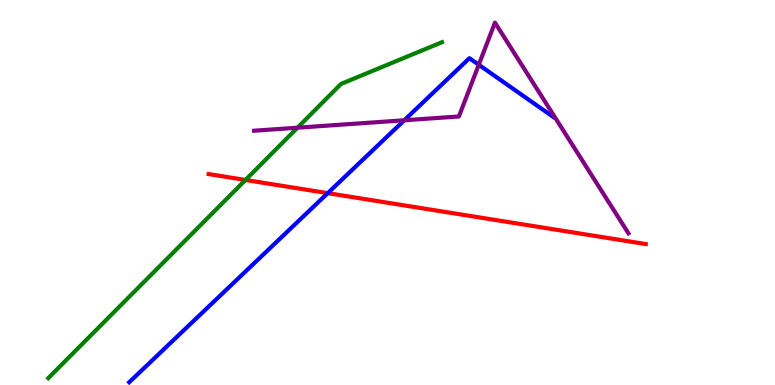[{'lines': ['blue', 'red'], 'intersections': [{'x': 4.23, 'y': 4.98}]}, {'lines': ['green', 'red'], 'intersections': [{'x': 3.17, 'y': 5.33}]}, {'lines': ['purple', 'red'], 'intersections': []}, {'lines': ['blue', 'green'], 'intersections': []}, {'lines': ['blue', 'purple'], 'intersections': [{'x': 5.22, 'y': 6.88}, {'x': 6.18, 'y': 8.32}]}, {'lines': ['green', 'purple'], 'intersections': [{'x': 3.84, 'y': 6.68}]}]